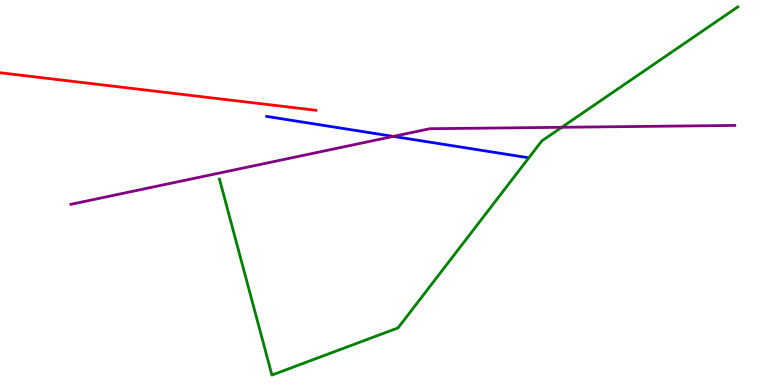[{'lines': ['blue', 'red'], 'intersections': []}, {'lines': ['green', 'red'], 'intersections': []}, {'lines': ['purple', 'red'], 'intersections': []}, {'lines': ['blue', 'green'], 'intersections': []}, {'lines': ['blue', 'purple'], 'intersections': [{'x': 5.08, 'y': 6.46}]}, {'lines': ['green', 'purple'], 'intersections': [{'x': 7.25, 'y': 6.69}]}]